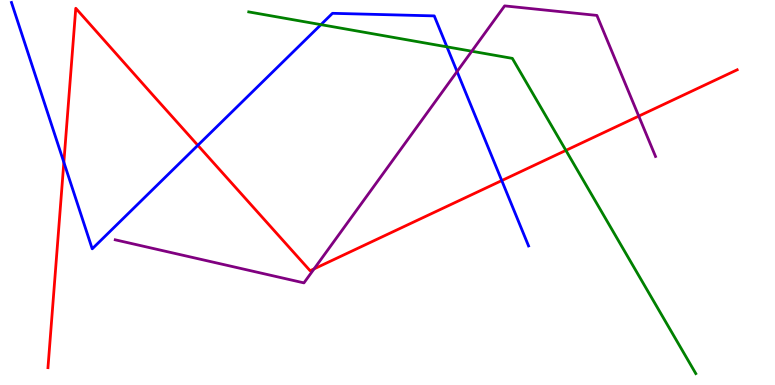[{'lines': ['blue', 'red'], 'intersections': [{'x': 0.824, 'y': 5.78}, {'x': 2.55, 'y': 6.23}, {'x': 6.47, 'y': 5.31}]}, {'lines': ['green', 'red'], 'intersections': [{'x': 7.3, 'y': 6.09}]}, {'lines': ['purple', 'red'], 'intersections': [{'x': 4.05, 'y': 3.02}, {'x': 8.24, 'y': 6.98}]}, {'lines': ['blue', 'green'], 'intersections': [{'x': 4.14, 'y': 9.36}, {'x': 5.77, 'y': 8.78}]}, {'lines': ['blue', 'purple'], 'intersections': [{'x': 5.9, 'y': 8.14}]}, {'lines': ['green', 'purple'], 'intersections': [{'x': 6.09, 'y': 8.67}]}]